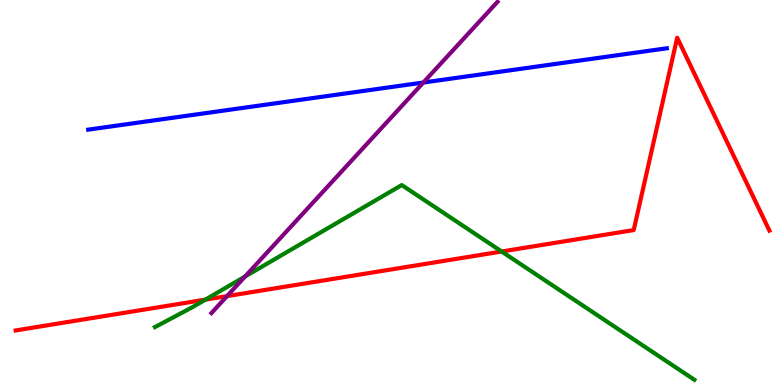[{'lines': ['blue', 'red'], 'intersections': []}, {'lines': ['green', 'red'], 'intersections': [{'x': 2.65, 'y': 2.22}, {'x': 6.47, 'y': 3.47}]}, {'lines': ['purple', 'red'], 'intersections': [{'x': 2.93, 'y': 2.31}]}, {'lines': ['blue', 'green'], 'intersections': []}, {'lines': ['blue', 'purple'], 'intersections': [{'x': 5.46, 'y': 7.86}]}, {'lines': ['green', 'purple'], 'intersections': [{'x': 3.16, 'y': 2.82}]}]